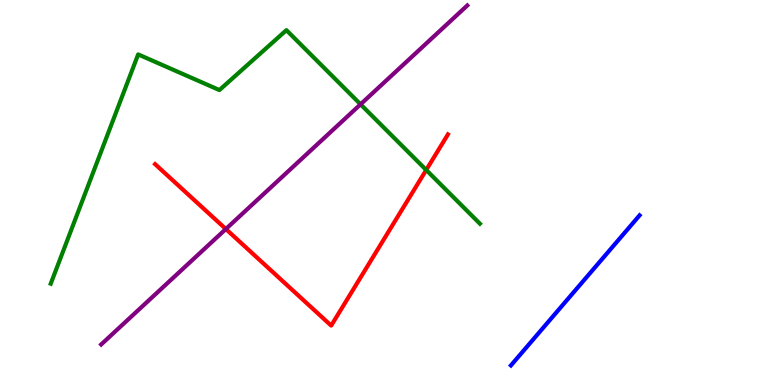[{'lines': ['blue', 'red'], 'intersections': []}, {'lines': ['green', 'red'], 'intersections': [{'x': 5.5, 'y': 5.59}]}, {'lines': ['purple', 'red'], 'intersections': [{'x': 2.91, 'y': 4.05}]}, {'lines': ['blue', 'green'], 'intersections': []}, {'lines': ['blue', 'purple'], 'intersections': []}, {'lines': ['green', 'purple'], 'intersections': [{'x': 4.65, 'y': 7.29}]}]